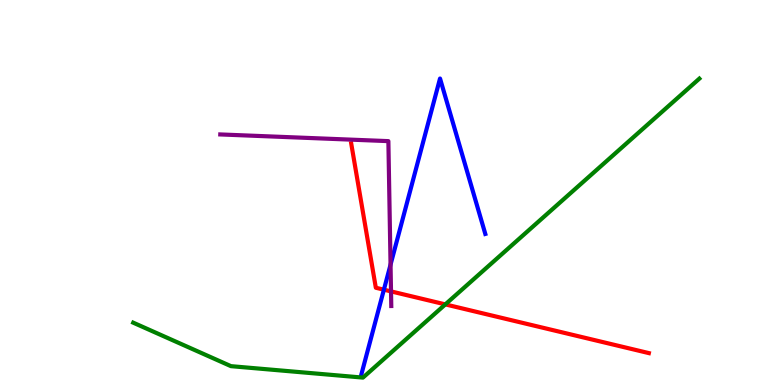[{'lines': ['blue', 'red'], 'intersections': [{'x': 4.95, 'y': 2.48}]}, {'lines': ['green', 'red'], 'intersections': [{'x': 5.75, 'y': 2.09}]}, {'lines': ['purple', 'red'], 'intersections': [{'x': 5.05, 'y': 2.43}]}, {'lines': ['blue', 'green'], 'intersections': []}, {'lines': ['blue', 'purple'], 'intersections': [{'x': 5.04, 'y': 3.13}]}, {'lines': ['green', 'purple'], 'intersections': []}]